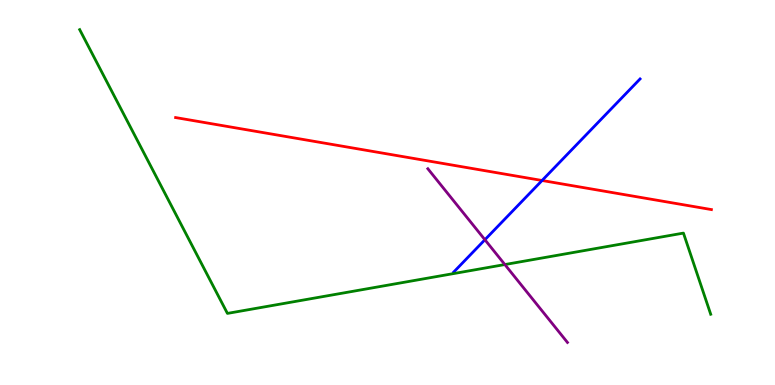[{'lines': ['blue', 'red'], 'intersections': [{'x': 6.99, 'y': 5.31}]}, {'lines': ['green', 'red'], 'intersections': []}, {'lines': ['purple', 'red'], 'intersections': []}, {'lines': ['blue', 'green'], 'intersections': []}, {'lines': ['blue', 'purple'], 'intersections': [{'x': 6.26, 'y': 3.77}]}, {'lines': ['green', 'purple'], 'intersections': [{'x': 6.51, 'y': 3.13}]}]